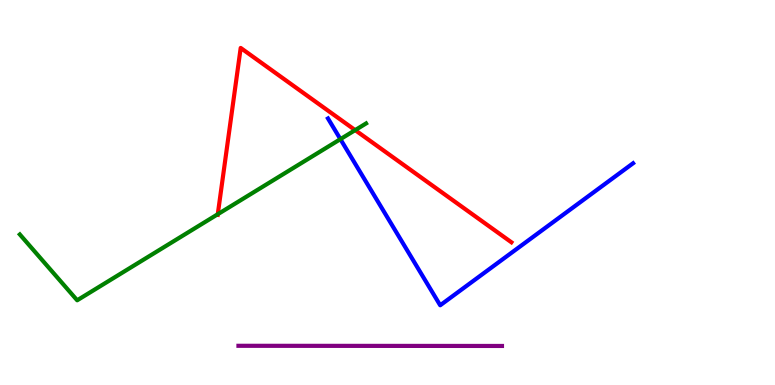[{'lines': ['blue', 'red'], 'intersections': []}, {'lines': ['green', 'red'], 'intersections': [{'x': 2.81, 'y': 4.44}, {'x': 4.58, 'y': 6.62}]}, {'lines': ['purple', 'red'], 'intersections': []}, {'lines': ['blue', 'green'], 'intersections': [{'x': 4.39, 'y': 6.39}]}, {'lines': ['blue', 'purple'], 'intersections': []}, {'lines': ['green', 'purple'], 'intersections': []}]